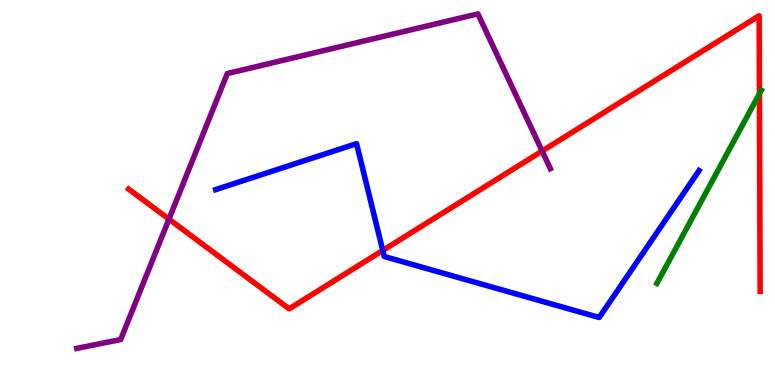[{'lines': ['blue', 'red'], 'intersections': [{'x': 4.94, 'y': 3.49}]}, {'lines': ['green', 'red'], 'intersections': [{'x': 9.8, 'y': 7.57}]}, {'lines': ['purple', 'red'], 'intersections': [{'x': 2.18, 'y': 4.31}, {'x': 7.0, 'y': 6.08}]}, {'lines': ['blue', 'green'], 'intersections': []}, {'lines': ['blue', 'purple'], 'intersections': []}, {'lines': ['green', 'purple'], 'intersections': []}]